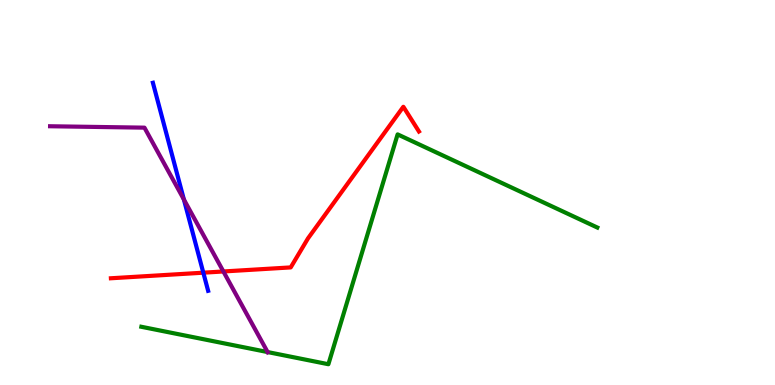[{'lines': ['blue', 'red'], 'intersections': [{'x': 2.62, 'y': 2.92}]}, {'lines': ['green', 'red'], 'intersections': []}, {'lines': ['purple', 'red'], 'intersections': [{'x': 2.88, 'y': 2.95}]}, {'lines': ['blue', 'green'], 'intersections': []}, {'lines': ['blue', 'purple'], 'intersections': [{'x': 2.37, 'y': 4.82}]}, {'lines': ['green', 'purple'], 'intersections': [{'x': 3.45, 'y': 0.856}]}]